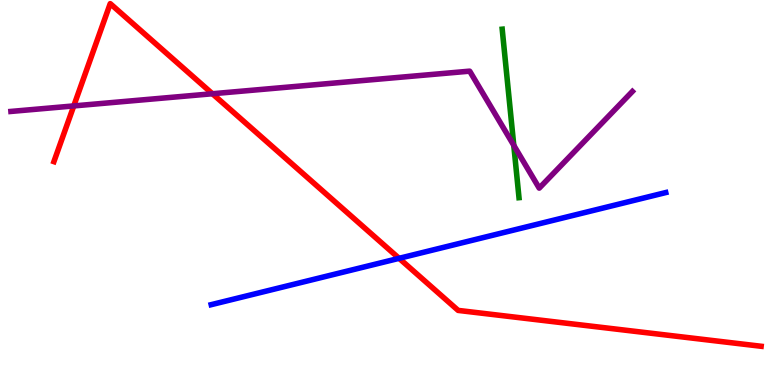[{'lines': ['blue', 'red'], 'intersections': [{'x': 5.15, 'y': 3.29}]}, {'lines': ['green', 'red'], 'intersections': []}, {'lines': ['purple', 'red'], 'intersections': [{'x': 0.952, 'y': 7.25}, {'x': 2.74, 'y': 7.57}]}, {'lines': ['blue', 'green'], 'intersections': []}, {'lines': ['blue', 'purple'], 'intersections': []}, {'lines': ['green', 'purple'], 'intersections': [{'x': 6.63, 'y': 6.23}]}]